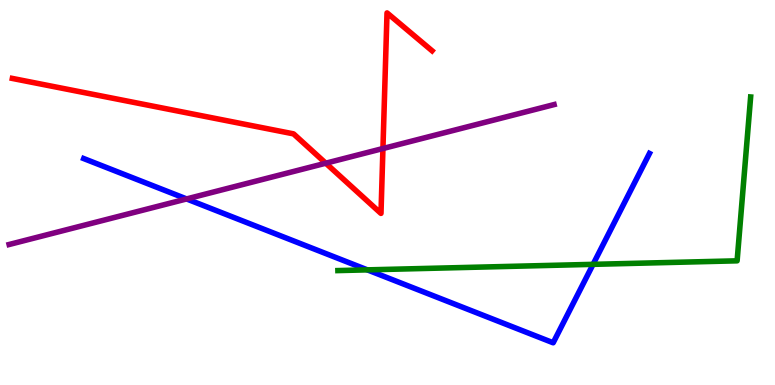[{'lines': ['blue', 'red'], 'intersections': []}, {'lines': ['green', 'red'], 'intersections': []}, {'lines': ['purple', 'red'], 'intersections': [{'x': 4.2, 'y': 5.76}, {'x': 4.94, 'y': 6.14}]}, {'lines': ['blue', 'green'], 'intersections': [{'x': 4.74, 'y': 2.99}, {'x': 7.65, 'y': 3.13}]}, {'lines': ['blue', 'purple'], 'intersections': [{'x': 2.41, 'y': 4.83}]}, {'lines': ['green', 'purple'], 'intersections': []}]